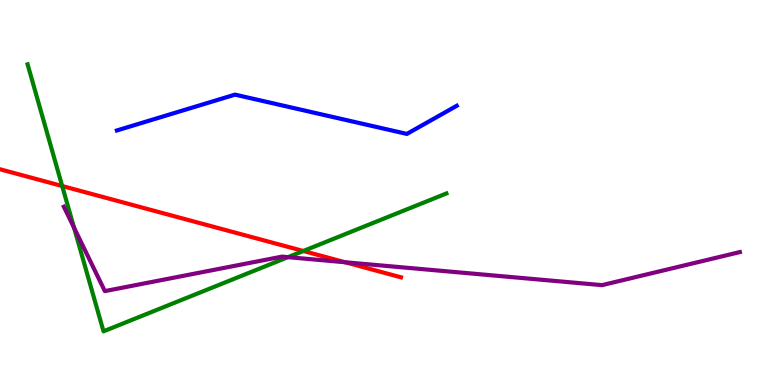[{'lines': ['blue', 'red'], 'intersections': []}, {'lines': ['green', 'red'], 'intersections': [{'x': 0.803, 'y': 5.17}, {'x': 3.91, 'y': 3.48}]}, {'lines': ['purple', 'red'], 'intersections': [{'x': 4.45, 'y': 3.19}]}, {'lines': ['blue', 'green'], 'intersections': []}, {'lines': ['blue', 'purple'], 'intersections': []}, {'lines': ['green', 'purple'], 'intersections': [{'x': 0.956, 'y': 4.08}, {'x': 3.72, 'y': 3.32}]}]